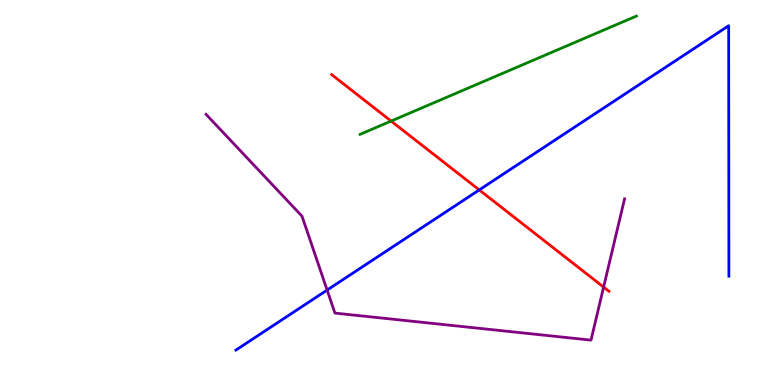[{'lines': ['blue', 'red'], 'intersections': [{'x': 6.18, 'y': 5.07}]}, {'lines': ['green', 'red'], 'intersections': [{'x': 5.05, 'y': 6.86}]}, {'lines': ['purple', 'red'], 'intersections': [{'x': 7.79, 'y': 2.54}]}, {'lines': ['blue', 'green'], 'intersections': []}, {'lines': ['blue', 'purple'], 'intersections': [{'x': 4.22, 'y': 2.47}]}, {'lines': ['green', 'purple'], 'intersections': []}]